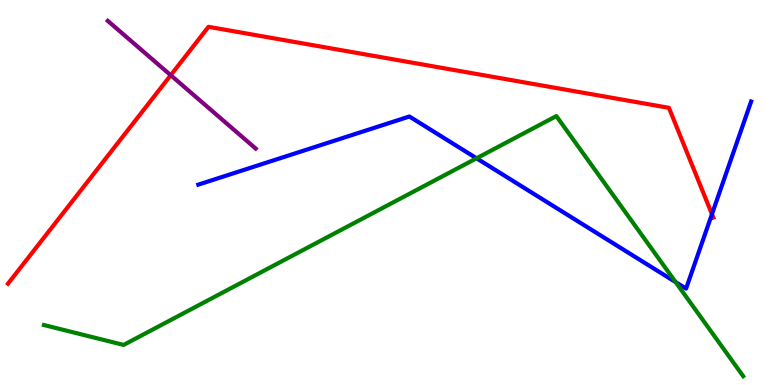[{'lines': ['blue', 'red'], 'intersections': [{'x': 9.19, 'y': 4.44}]}, {'lines': ['green', 'red'], 'intersections': []}, {'lines': ['purple', 'red'], 'intersections': [{'x': 2.2, 'y': 8.05}]}, {'lines': ['blue', 'green'], 'intersections': [{'x': 6.15, 'y': 5.89}, {'x': 8.72, 'y': 2.67}]}, {'lines': ['blue', 'purple'], 'intersections': []}, {'lines': ['green', 'purple'], 'intersections': []}]